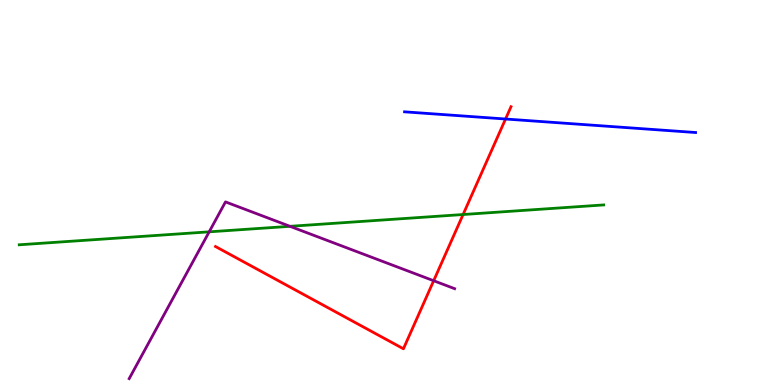[{'lines': ['blue', 'red'], 'intersections': [{'x': 6.52, 'y': 6.91}]}, {'lines': ['green', 'red'], 'intersections': [{'x': 5.98, 'y': 4.43}]}, {'lines': ['purple', 'red'], 'intersections': [{'x': 5.6, 'y': 2.71}]}, {'lines': ['blue', 'green'], 'intersections': []}, {'lines': ['blue', 'purple'], 'intersections': []}, {'lines': ['green', 'purple'], 'intersections': [{'x': 2.7, 'y': 3.98}, {'x': 3.74, 'y': 4.12}]}]